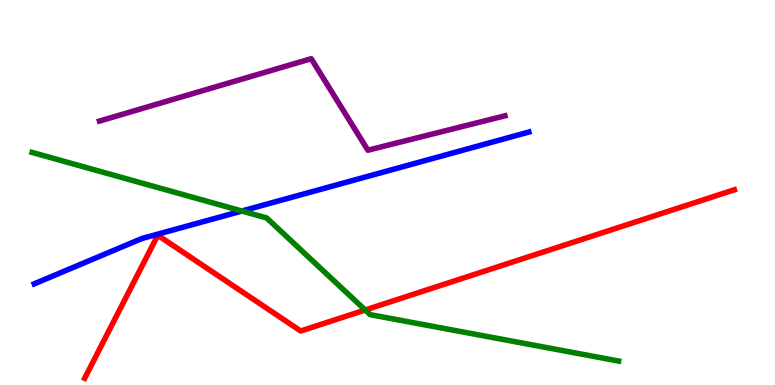[{'lines': ['blue', 'red'], 'intersections': []}, {'lines': ['green', 'red'], 'intersections': [{'x': 4.71, 'y': 1.95}]}, {'lines': ['purple', 'red'], 'intersections': []}, {'lines': ['blue', 'green'], 'intersections': [{'x': 3.12, 'y': 4.52}]}, {'lines': ['blue', 'purple'], 'intersections': []}, {'lines': ['green', 'purple'], 'intersections': []}]